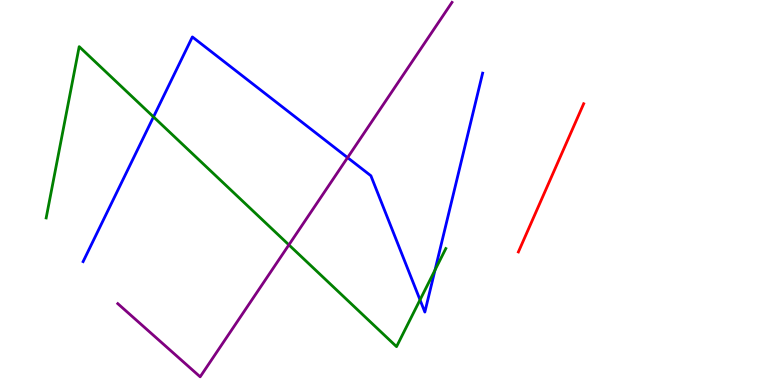[{'lines': ['blue', 'red'], 'intersections': []}, {'lines': ['green', 'red'], 'intersections': []}, {'lines': ['purple', 'red'], 'intersections': []}, {'lines': ['blue', 'green'], 'intersections': [{'x': 1.98, 'y': 6.96}, {'x': 5.42, 'y': 2.21}, {'x': 5.61, 'y': 2.99}]}, {'lines': ['blue', 'purple'], 'intersections': [{'x': 4.48, 'y': 5.91}]}, {'lines': ['green', 'purple'], 'intersections': [{'x': 3.73, 'y': 3.64}]}]